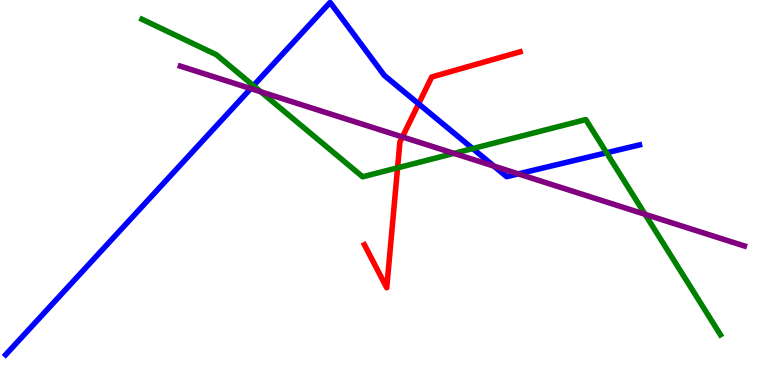[{'lines': ['blue', 'red'], 'intersections': [{'x': 5.4, 'y': 7.3}]}, {'lines': ['green', 'red'], 'intersections': [{'x': 5.13, 'y': 5.64}]}, {'lines': ['purple', 'red'], 'intersections': [{'x': 5.19, 'y': 6.44}]}, {'lines': ['blue', 'green'], 'intersections': [{'x': 3.27, 'y': 7.78}, {'x': 6.1, 'y': 6.14}, {'x': 7.83, 'y': 6.03}]}, {'lines': ['blue', 'purple'], 'intersections': [{'x': 3.24, 'y': 7.7}, {'x': 6.37, 'y': 5.69}, {'x': 6.69, 'y': 5.48}]}, {'lines': ['green', 'purple'], 'intersections': [{'x': 3.37, 'y': 7.62}, {'x': 5.86, 'y': 6.02}, {'x': 8.32, 'y': 4.43}]}]